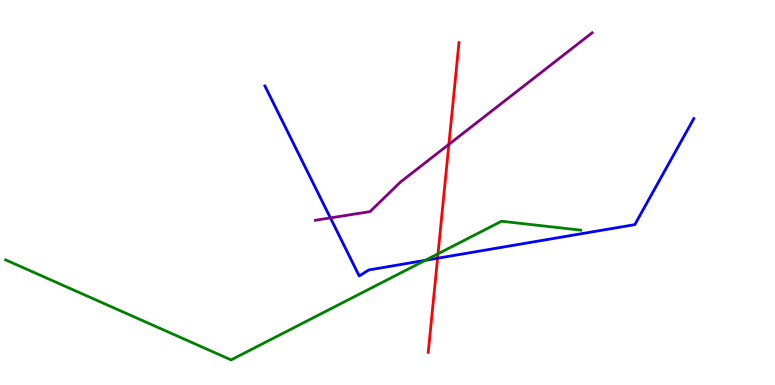[{'lines': ['blue', 'red'], 'intersections': [{'x': 5.65, 'y': 3.29}]}, {'lines': ['green', 'red'], 'intersections': [{'x': 5.65, 'y': 3.41}]}, {'lines': ['purple', 'red'], 'intersections': [{'x': 5.79, 'y': 6.25}]}, {'lines': ['blue', 'green'], 'intersections': [{'x': 5.49, 'y': 3.24}]}, {'lines': ['blue', 'purple'], 'intersections': [{'x': 4.26, 'y': 4.34}]}, {'lines': ['green', 'purple'], 'intersections': []}]